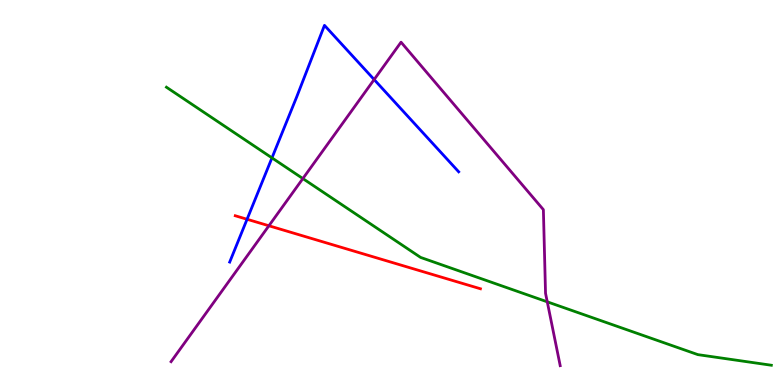[{'lines': ['blue', 'red'], 'intersections': [{'x': 3.19, 'y': 4.3}]}, {'lines': ['green', 'red'], 'intersections': []}, {'lines': ['purple', 'red'], 'intersections': [{'x': 3.47, 'y': 4.14}]}, {'lines': ['blue', 'green'], 'intersections': [{'x': 3.51, 'y': 5.9}]}, {'lines': ['blue', 'purple'], 'intersections': [{'x': 4.83, 'y': 7.93}]}, {'lines': ['green', 'purple'], 'intersections': [{'x': 3.91, 'y': 5.36}, {'x': 7.06, 'y': 2.16}]}]